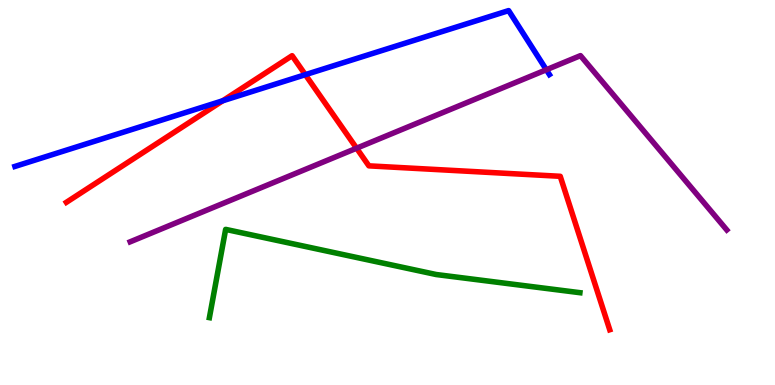[{'lines': ['blue', 'red'], 'intersections': [{'x': 2.87, 'y': 7.38}, {'x': 3.94, 'y': 8.06}]}, {'lines': ['green', 'red'], 'intersections': []}, {'lines': ['purple', 'red'], 'intersections': [{'x': 4.6, 'y': 6.15}]}, {'lines': ['blue', 'green'], 'intersections': []}, {'lines': ['blue', 'purple'], 'intersections': [{'x': 7.05, 'y': 8.19}]}, {'lines': ['green', 'purple'], 'intersections': []}]